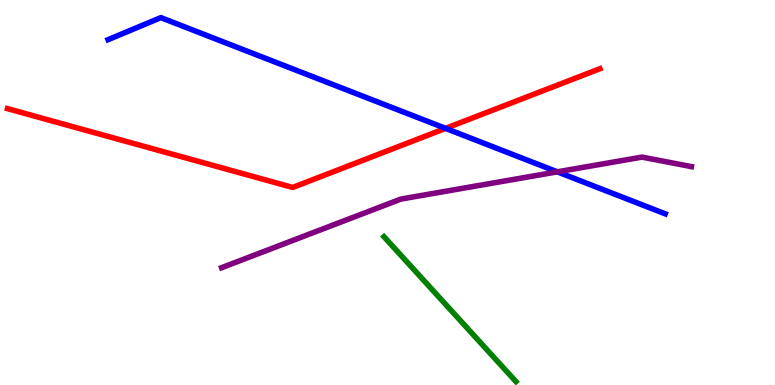[{'lines': ['blue', 'red'], 'intersections': [{'x': 5.75, 'y': 6.67}]}, {'lines': ['green', 'red'], 'intersections': []}, {'lines': ['purple', 'red'], 'intersections': []}, {'lines': ['blue', 'green'], 'intersections': []}, {'lines': ['blue', 'purple'], 'intersections': [{'x': 7.19, 'y': 5.54}]}, {'lines': ['green', 'purple'], 'intersections': []}]